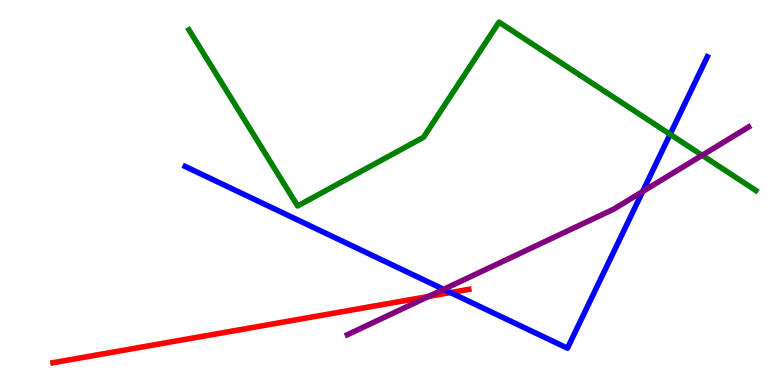[{'lines': ['blue', 'red'], 'intersections': [{'x': 5.81, 'y': 2.4}]}, {'lines': ['green', 'red'], 'intersections': []}, {'lines': ['purple', 'red'], 'intersections': [{'x': 5.53, 'y': 2.3}]}, {'lines': ['blue', 'green'], 'intersections': [{'x': 8.65, 'y': 6.51}]}, {'lines': ['blue', 'purple'], 'intersections': [{'x': 5.72, 'y': 2.48}, {'x': 8.29, 'y': 5.03}]}, {'lines': ['green', 'purple'], 'intersections': [{'x': 9.06, 'y': 5.97}]}]